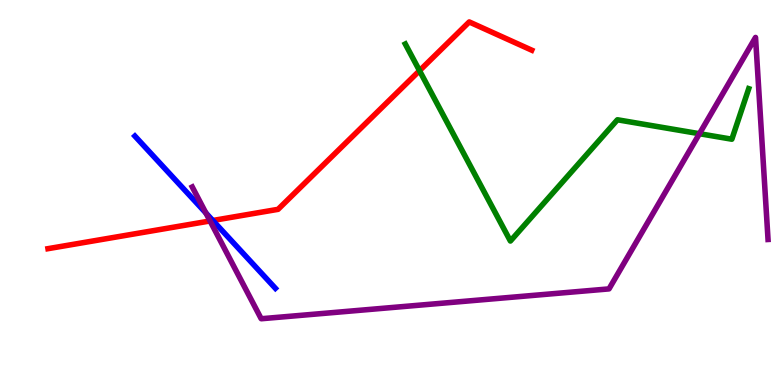[{'lines': ['blue', 'red'], 'intersections': [{'x': 2.75, 'y': 4.27}]}, {'lines': ['green', 'red'], 'intersections': [{'x': 5.41, 'y': 8.16}]}, {'lines': ['purple', 'red'], 'intersections': [{'x': 2.71, 'y': 4.26}]}, {'lines': ['blue', 'green'], 'intersections': []}, {'lines': ['blue', 'purple'], 'intersections': [{'x': 2.66, 'y': 4.47}]}, {'lines': ['green', 'purple'], 'intersections': [{'x': 9.03, 'y': 6.53}]}]